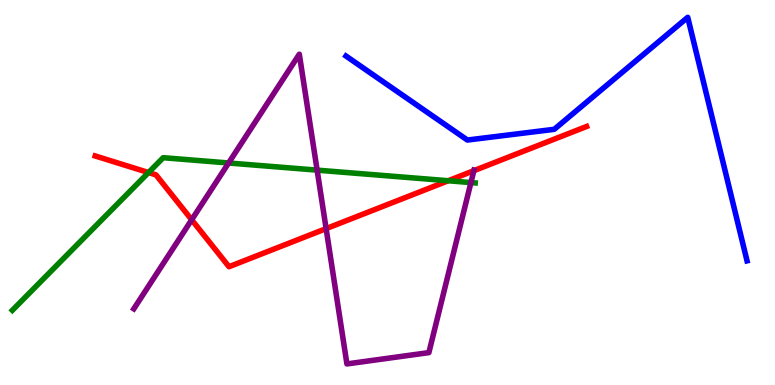[{'lines': ['blue', 'red'], 'intersections': []}, {'lines': ['green', 'red'], 'intersections': [{'x': 1.92, 'y': 5.52}, {'x': 5.78, 'y': 5.31}]}, {'lines': ['purple', 'red'], 'intersections': [{'x': 2.47, 'y': 4.29}, {'x': 4.21, 'y': 4.06}, {'x': 6.11, 'y': 5.57}]}, {'lines': ['blue', 'green'], 'intersections': []}, {'lines': ['blue', 'purple'], 'intersections': []}, {'lines': ['green', 'purple'], 'intersections': [{'x': 2.95, 'y': 5.77}, {'x': 4.09, 'y': 5.58}, {'x': 6.08, 'y': 5.26}]}]